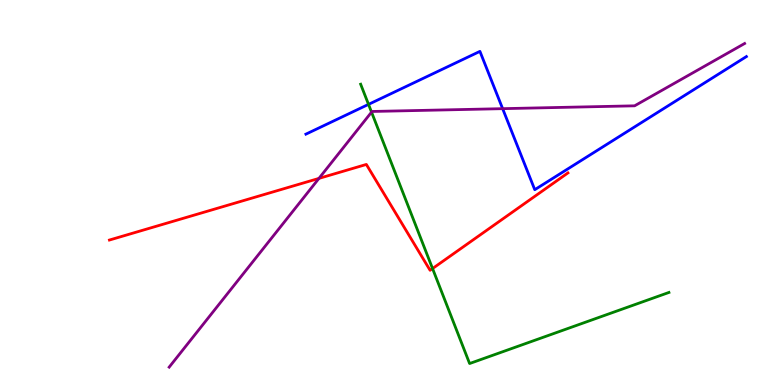[{'lines': ['blue', 'red'], 'intersections': []}, {'lines': ['green', 'red'], 'intersections': [{'x': 5.58, 'y': 3.02}]}, {'lines': ['purple', 'red'], 'intersections': [{'x': 4.12, 'y': 5.37}]}, {'lines': ['blue', 'green'], 'intersections': [{'x': 4.76, 'y': 7.29}]}, {'lines': ['blue', 'purple'], 'intersections': [{'x': 6.49, 'y': 7.18}]}, {'lines': ['green', 'purple'], 'intersections': [{'x': 4.79, 'y': 7.09}]}]